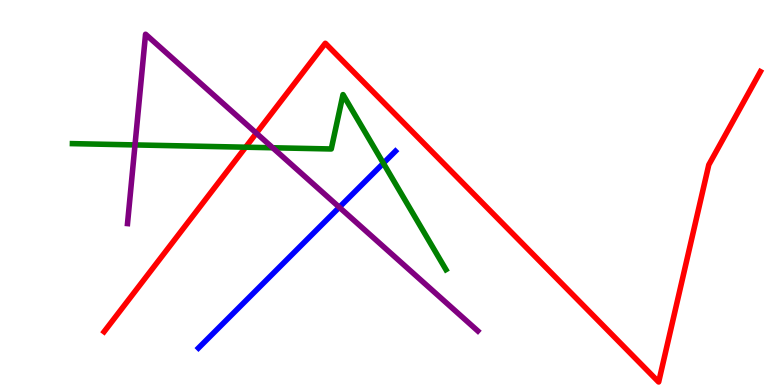[{'lines': ['blue', 'red'], 'intersections': []}, {'lines': ['green', 'red'], 'intersections': [{'x': 3.17, 'y': 6.18}]}, {'lines': ['purple', 'red'], 'intersections': [{'x': 3.31, 'y': 6.54}]}, {'lines': ['blue', 'green'], 'intersections': [{'x': 4.95, 'y': 5.76}]}, {'lines': ['blue', 'purple'], 'intersections': [{'x': 4.38, 'y': 4.62}]}, {'lines': ['green', 'purple'], 'intersections': [{'x': 1.74, 'y': 6.24}, {'x': 3.52, 'y': 6.16}]}]